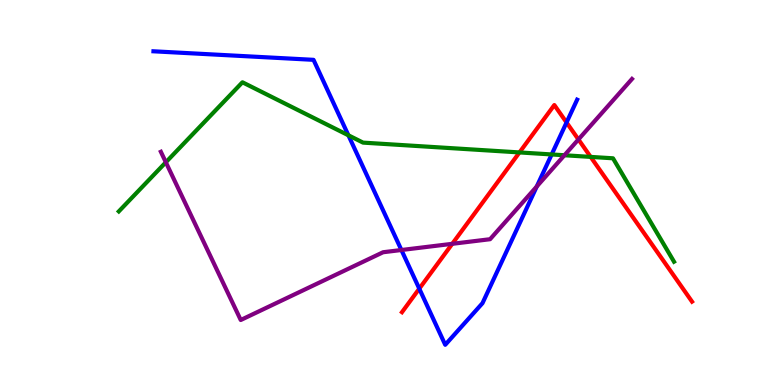[{'lines': ['blue', 'red'], 'intersections': [{'x': 5.41, 'y': 2.5}, {'x': 7.31, 'y': 6.82}]}, {'lines': ['green', 'red'], 'intersections': [{'x': 6.7, 'y': 6.04}, {'x': 7.62, 'y': 5.92}]}, {'lines': ['purple', 'red'], 'intersections': [{'x': 5.84, 'y': 3.67}, {'x': 7.46, 'y': 6.38}]}, {'lines': ['blue', 'green'], 'intersections': [{'x': 4.5, 'y': 6.49}, {'x': 7.12, 'y': 5.99}]}, {'lines': ['blue', 'purple'], 'intersections': [{'x': 5.18, 'y': 3.51}, {'x': 6.93, 'y': 5.16}]}, {'lines': ['green', 'purple'], 'intersections': [{'x': 2.14, 'y': 5.79}, {'x': 7.28, 'y': 5.97}]}]